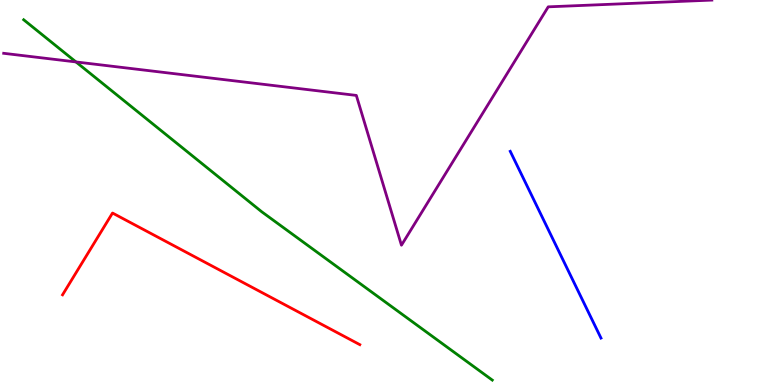[{'lines': ['blue', 'red'], 'intersections': []}, {'lines': ['green', 'red'], 'intersections': []}, {'lines': ['purple', 'red'], 'intersections': []}, {'lines': ['blue', 'green'], 'intersections': []}, {'lines': ['blue', 'purple'], 'intersections': []}, {'lines': ['green', 'purple'], 'intersections': [{'x': 0.98, 'y': 8.39}]}]